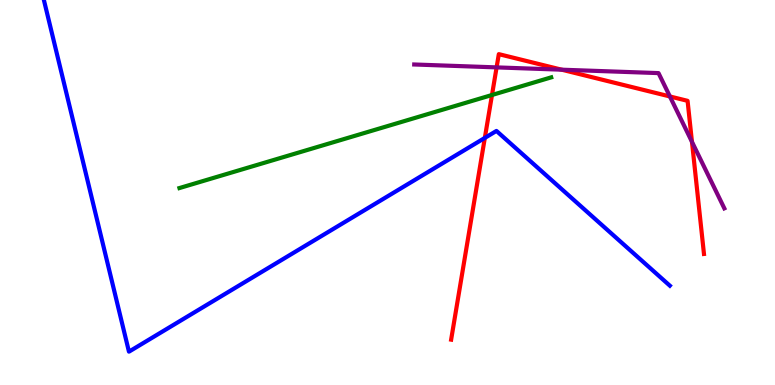[{'lines': ['blue', 'red'], 'intersections': [{'x': 6.26, 'y': 6.42}]}, {'lines': ['green', 'red'], 'intersections': [{'x': 6.35, 'y': 7.53}]}, {'lines': ['purple', 'red'], 'intersections': [{'x': 6.41, 'y': 8.25}, {'x': 7.25, 'y': 8.19}, {'x': 8.64, 'y': 7.49}, {'x': 8.93, 'y': 6.32}]}, {'lines': ['blue', 'green'], 'intersections': []}, {'lines': ['blue', 'purple'], 'intersections': []}, {'lines': ['green', 'purple'], 'intersections': []}]